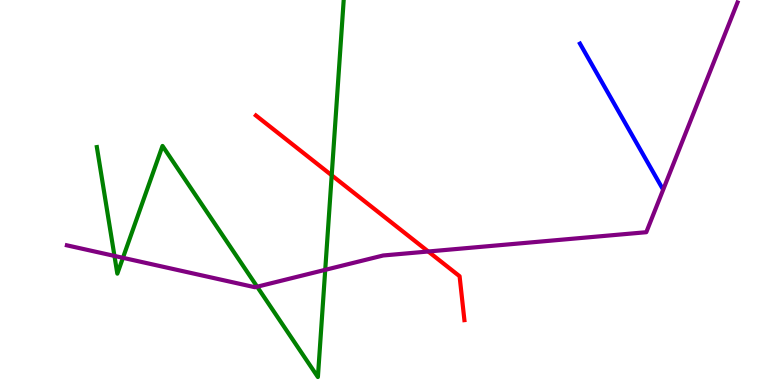[{'lines': ['blue', 'red'], 'intersections': []}, {'lines': ['green', 'red'], 'intersections': [{'x': 4.28, 'y': 5.45}]}, {'lines': ['purple', 'red'], 'intersections': [{'x': 5.53, 'y': 3.47}]}, {'lines': ['blue', 'green'], 'intersections': []}, {'lines': ['blue', 'purple'], 'intersections': []}, {'lines': ['green', 'purple'], 'intersections': [{'x': 1.48, 'y': 3.35}, {'x': 1.59, 'y': 3.3}, {'x': 3.32, 'y': 2.55}, {'x': 4.2, 'y': 2.99}]}]